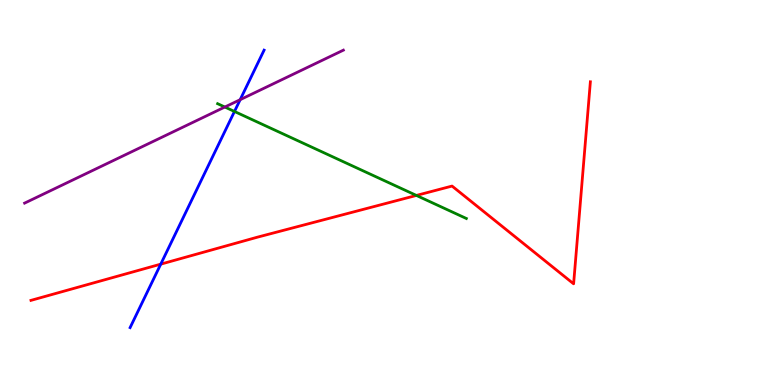[{'lines': ['blue', 'red'], 'intersections': [{'x': 2.07, 'y': 3.14}]}, {'lines': ['green', 'red'], 'intersections': [{'x': 5.37, 'y': 4.92}]}, {'lines': ['purple', 'red'], 'intersections': []}, {'lines': ['blue', 'green'], 'intersections': [{'x': 3.03, 'y': 7.1}]}, {'lines': ['blue', 'purple'], 'intersections': [{'x': 3.1, 'y': 7.41}]}, {'lines': ['green', 'purple'], 'intersections': [{'x': 2.9, 'y': 7.22}]}]